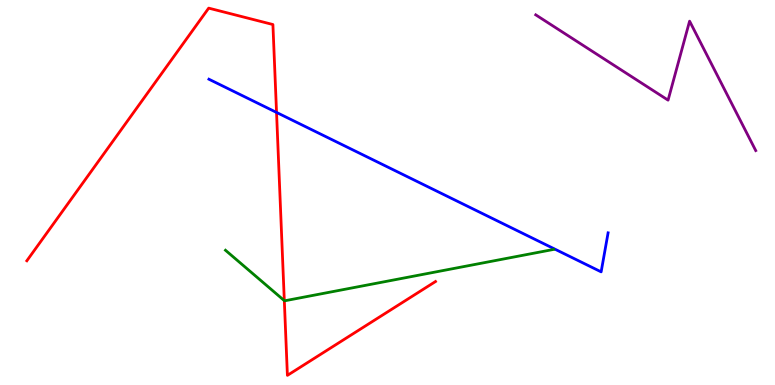[{'lines': ['blue', 'red'], 'intersections': [{'x': 3.57, 'y': 7.08}]}, {'lines': ['green', 'red'], 'intersections': [{'x': 3.67, 'y': 2.19}]}, {'lines': ['purple', 'red'], 'intersections': []}, {'lines': ['blue', 'green'], 'intersections': []}, {'lines': ['blue', 'purple'], 'intersections': []}, {'lines': ['green', 'purple'], 'intersections': []}]